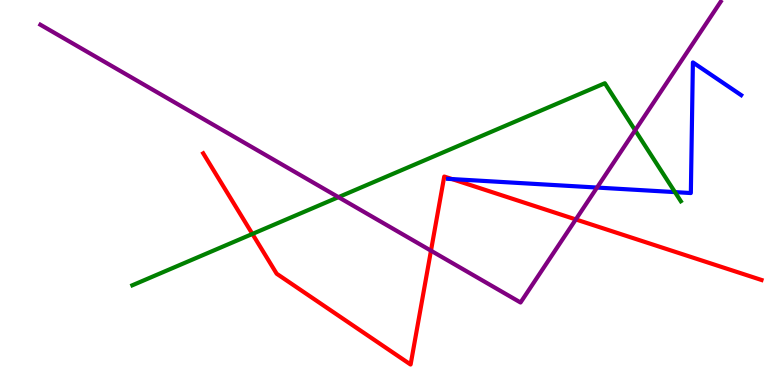[{'lines': ['blue', 'red'], 'intersections': [{'x': 5.83, 'y': 5.35}]}, {'lines': ['green', 'red'], 'intersections': [{'x': 3.26, 'y': 3.92}]}, {'lines': ['purple', 'red'], 'intersections': [{'x': 5.56, 'y': 3.49}, {'x': 7.43, 'y': 4.3}]}, {'lines': ['blue', 'green'], 'intersections': [{'x': 8.71, 'y': 5.01}]}, {'lines': ['blue', 'purple'], 'intersections': [{'x': 7.7, 'y': 5.13}]}, {'lines': ['green', 'purple'], 'intersections': [{'x': 4.37, 'y': 4.88}, {'x': 8.2, 'y': 6.62}]}]